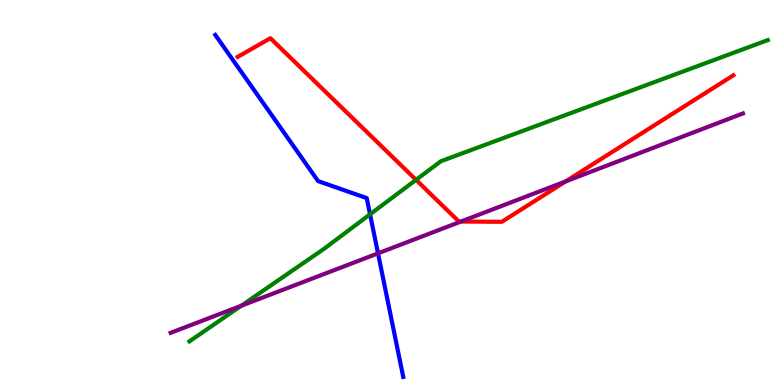[{'lines': ['blue', 'red'], 'intersections': []}, {'lines': ['green', 'red'], 'intersections': [{'x': 5.37, 'y': 5.33}]}, {'lines': ['purple', 'red'], 'intersections': [{'x': 5.95, 'y': 4.25}, {'x': 7.3, 'y': 5.29}]}, {'lines': ['blue', 'green'], 'intersections': [{'x': 4.77, 'y': 4.43}]}, {'lines': ['blue', 'purple'], 'intersections': [{'x': 4.88, 'y': 3.42}]}, {'lines': ['green', 'purple'], 'intersections': [{'x': 3.11, 'y': 2.06}]}]